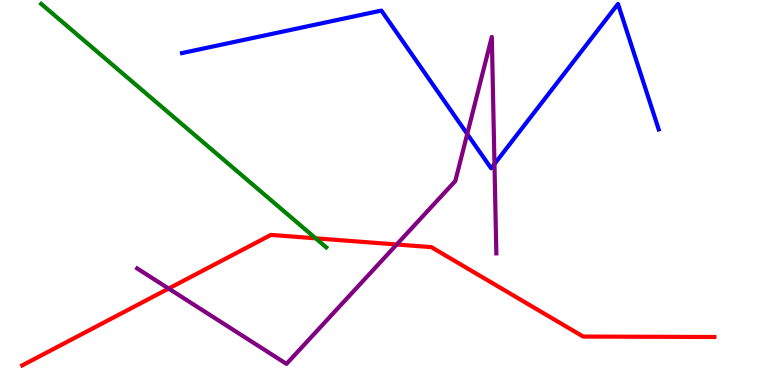[{'lines': ['blue', 'red'], 'intersections': []}, {'lines': ['green', 'red'], 'intersections': [{'x': 4.07, 'y': 3.81}]}, {'lines': ['purple', 'red'], 'intersections': [{'x': 2.18, 'y': 2.5}, {'x': 5.12, 'y': 3.65}]}, {'lines': ['blue', 'green'], 'intersections': []}, {'lines': ['blue', 'purple'], 'intersections': [{'x': 6.03, 'y': 6.52}, {'x': 6.38, 'y': 5.74}]}, {'lines': ['green', 'purple'], 'intersections': []}]